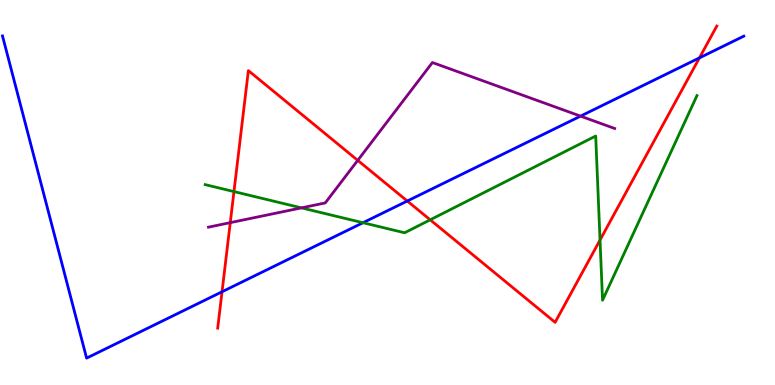[{'lines': ['blue', 'red'], 'intersections': [{'x': 2.86, 'y': 2.42}, {'x': 5.26, 'y': 4.78}, {'x': 9.02, 'y': 8.5}]}, {'lines': ['green', 'red'], 'intersections': [{'x': 3.02, 'y': 5.02}, {'x': 5.55, 'y': 4.29}, {'x': 7.74, 'y': 3.77}]}, {'lines': ['purple', 'red'], 'intersections': [{'x': 2.97, 'y': 4.22}, {'x': 4.62, 'y': 5.83}]}, {'lines': ['blue', 'green'], 'intersections': [{'x': 4.68, 'y': 4.22}]}, {'lines': ['blue', 'purple'], 'intersections': [{'x': 7.49, 'y': 6.98}]}, {'lines': ['green', 'purple'], 'intersections': [{'x': 3.89, 'y': 4.6}]}]